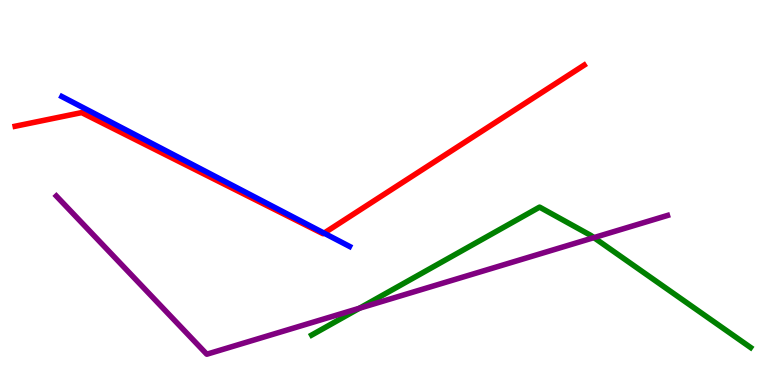[{'lines': ['blue', 'red'], 'intersections': [{'x': 4.18, 'y': 3.94}]}, {'lines': ['green', 'red'], 'intersections': []}, {'lines': ['purple', 'red'], 'intersections': []}, {'lines': ['blue', 'green'], 'intersections': []}, {'lines': ['blue', 'purple'], 'intersections': []}, {'lines': ['green', 'purple'], 'intersections': [{'x': 4.64, 'y': 1.99}, {'x': 7.66, 'y': 3.83}]}]